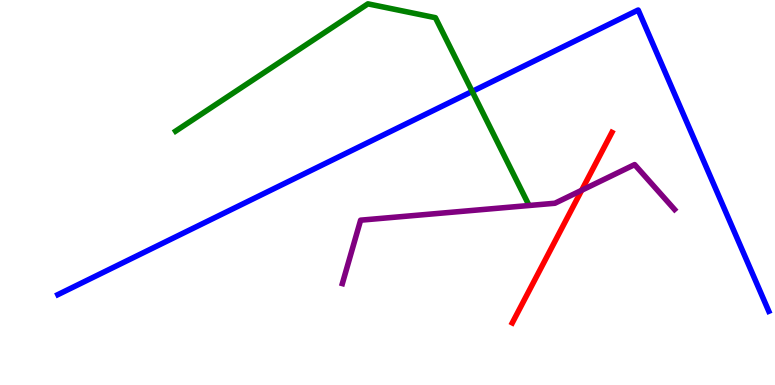[{'lines': ['blue', 'red'], 'intersections': []}, {'lines': ['green', 'red'], 'intersections': []}, {'lines': ['purple', 'red'], 'intersections': [{'x': 7.51, 'y': 5.06}]}, {'lines': ['blue', 'green'], 'intersections': [{'x': 6.09, 'y': 7.63}]}, {'lines': ['blue', 'purple'], 'intersections': []}, {'lines': ['green', 'purple'], 'intersections': []}]